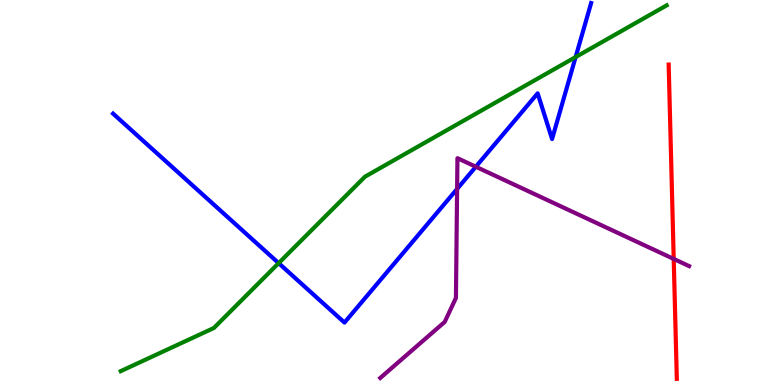[{'lines': ['blue', 'red'], 'intersections': []}, {'lines': ['green', 'red'], 'intersections': []}, {'lines': ['purple', 'red'], 'intersections': [{'x': 8.69, 'y': 3.27}]}, {'lines': ['blue', 'green'], 'intersections': [{'x': 3.6, 'y': 3.17}, {'x': 7.43, 'y': 8.52}]}, {'lines': ['blue', 'purple'], 'intersections': [{'x': 5.9, 'y': 5.09}, {'x': 6.14, 'y': 5.67}]}, {'lines': ['green', 'purple'], 'intersections': []}]